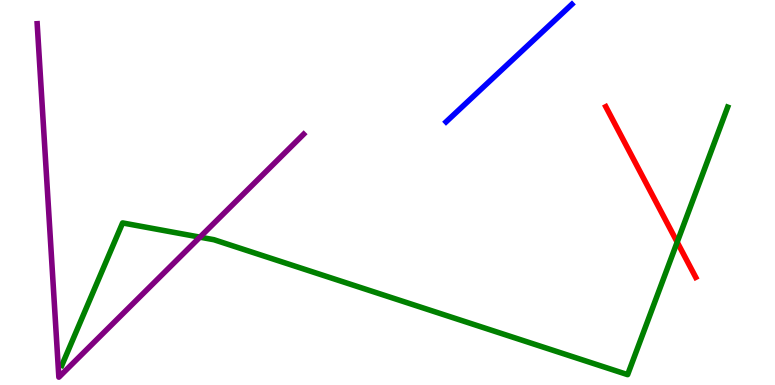[{'lines': ['blue', 'red'], 'intersections': []}, {'lines': ['green', 'red'], 'intersections': [{'x': 8.74, 'y': 3.71}]}, {'lines': ['purple', 'red'], 'intersections': []}, {'lines': ['blue', 'green'], 'intersections': []}, {'lines': ['blue', 'purple'], 'intersections': []}, {'lines': ['green', 'purple'], 'intersections': [{'x': 2.58, 'y': 3.84}]}]